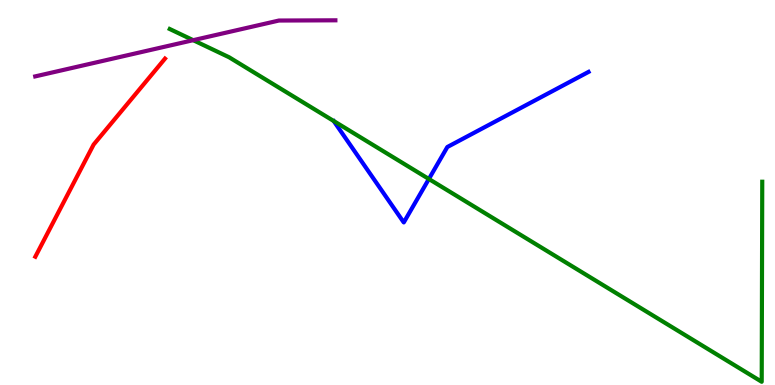[{'lines': ['blue', 'red'], 'intersections': []}, {'lines': ['green', 'red'], 'intersections': []}, {'lines': ['purple', 'red'], 'intersections': []}, {'lines': ['blue', 'green'], 'intersections': [{'x': 5.53, 'y': 5.35}]}, {'lines': ['blue', 'purple'], 'intersections': []}, {'lines': ['green', 'purple'], 'intersections': [{'x': 2.49, 'y': 8.96}]}]